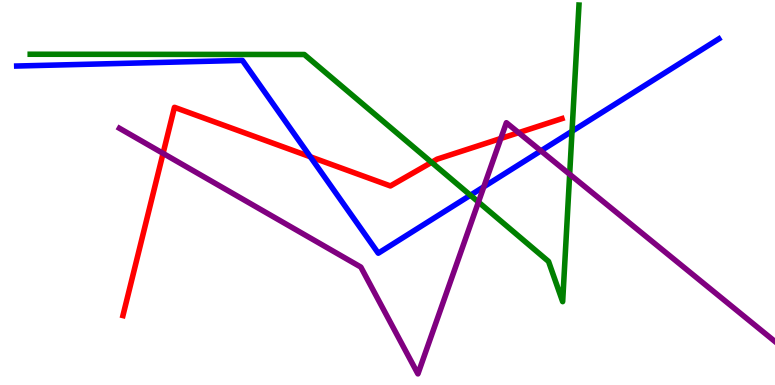[{'lines': ['blue', 'red'], 'intersections': [{'x': 4.0, 'y': 5.93}]}, {'lines': ['green', 'red'], 'intersections': [{'x': 5.57, 'y': 5.78}]}, {'lines': ['purple', 'red'], 'intersections': [{'x': 2.1, 'y': 6.02}, {'x': 6.46, 'y': 6.4}, {'x': 6.69, 'y': 6.55}]}, {'lines': ['blue', 'green'], 'intersections': [{'x': 6.07, 'y': 4.93}, {'x': 7.38, 'y': 6.59}]}, {'lines': ['blue', 'purple'], 'intersections': [{'x': 6.24, 'y': 5.15}, {'x': 6.98, 'y': 6.08}]}, {'lines': ['green', 'purple'], 'intersections': [{'x': 6.17, 'y': 4.75}, {'x': 7.35, 'y': 5.47}]}]